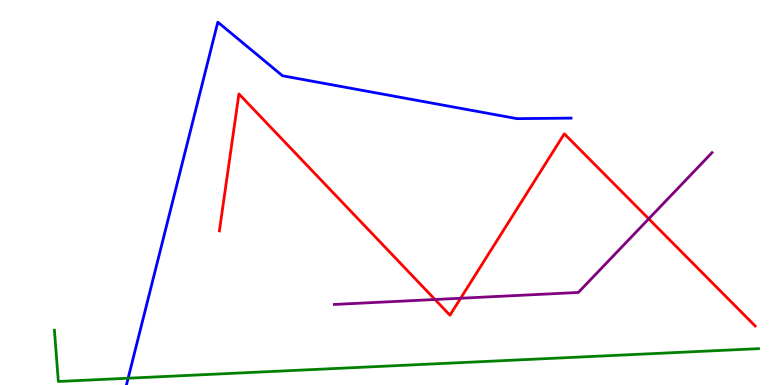[{'lines': ['blue', 'red'], 'intersections': []}, {'lines': ['green', 'red'], 'intersections': []}, {'lines': ['purple', 'red'], 'intersections': [{'x': 5.61, 'y': 2.22}, {'x': 5.94, 'y': 2.25}, {'x': 8.37, 'y': 4.32}]}, {'lines': ['blue', 'green'], 'intersections': [{'x': 1.65, 'y': 0.176}]}, {'lines': ['blue', 'purple'], 'intersections': []}, {'lines': ['green', 'purple'], 'intersections': []}]